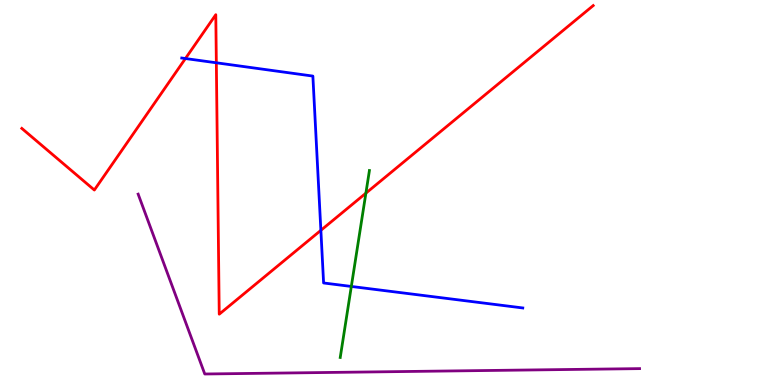[{'lines': ['blue', 'red'], 'intersections': [{'x': 2.39, 'y': 8.48}, {'x': 2.79, 'y': 8.37}, {'x': 4.14, 'y': 4.02}]}, {'lines': ['green', 'red'], 'intersections': [{'x': 4.72, 'y': 4.98}]}, {'lines': ['purple', 'red'], 'intersections': []}, {'lines': ['blue', 'green'], 'intersections': [{'x': 4.53, 'y': 2.56}]}, {'lines': ['blue', 'purple'], 'intersections': []}, {'lines': ['green', 'purple'], 'intersections': []}]